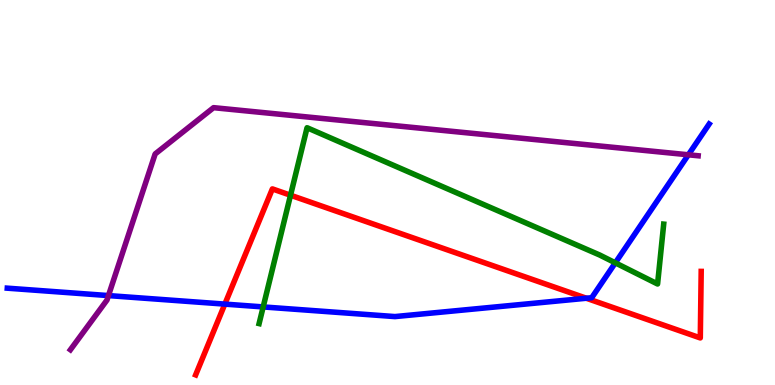[{'lines': ['blue', 'red'], 'intersections': [{'x': 2.9, 'y': 2.1}, {'x': 7.57, 'y': 2.25}]}, {'lines': ['green', 'red'], 'intersections': [{'x': 3.75, 'y': 4.93}]}, {'lines': ['purple', 'red'], 'intersections': []}, {'lines': ['blue', 'green'], 'intersections': [{'x': 3.4, 'y': 2.03}, {'x': 7.94, 'y': 3.17}]}, {'lines': ['blue', 'purple'], 'intersections': [{'x': 1.4, 'y': 2.32}, {'x': 8.88, 'y': 5.98}]}, {'lines': ['green', 'purple'], 'intersections': []}]